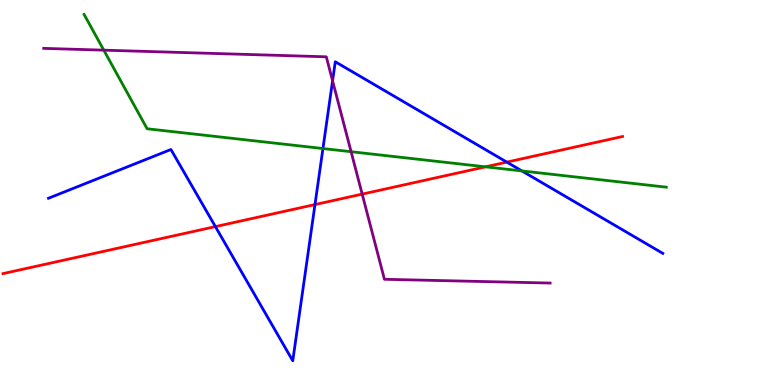[{'lines': ['blue', 'red'], 'intersections': [{'x': 2.78, 'y': 4.11}, {'x': 4.06, 'y': 4.69}, {'x': 6.54, 'y': 5.79}]}, {'lines': ['green', 'red'], 'intersections': [{'x': 6.26, 'y': 5.67}]}, {'lines': ['purple', 'red'], 'intersections': [{'x': 4.67, 'y': 4.96}]}, {'lines': ['blue', 'green'], 'intersections': [{'x': 4.17, 'y': 6.14}, {'x': 6.73, 'y': 5.56}]}, {'lines': ['blue', 'purple'], 'intersections': [{'x': 4.29, 'y': 7.9}]}, {'lines': ['green', 'purple'], 'intersections': [{'x': 1.34, 'y': 8.7}, {'x': 4.53, 'y': 6.06}]}]